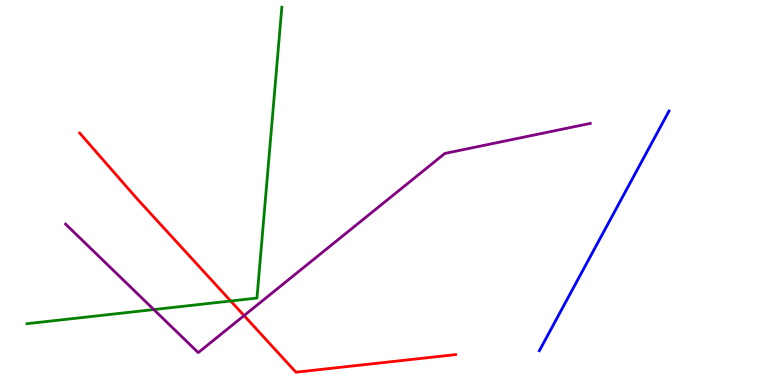[{'lines': ['blue', 'red'], 'intersections': []}, {'lines': ['green', 'red'], 'intersections': [{'x': 2.98, 'y': 2.18}]}, {'lines': ['purple', 'red'], 'intersections': [{'x': 3.15, 'y': 1.8}]}, {'lines': ['blue', 'green'], 'intersections': []}, {'lines': ['blue', 'purple'], 'intersections': []}, {'lines': ['green', 'purple'], 'intersections': [{'x': 1.98, 'y': 1.96}]}]